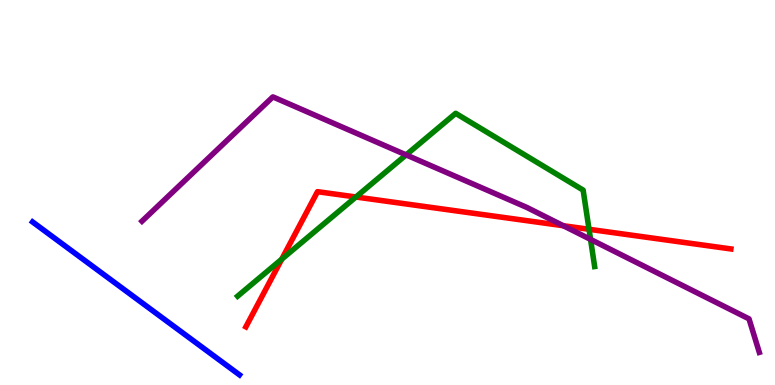[{'lines': ['blue', 'red'], 'intersections': []}, {'lines': ['green', 'red'], 'intersections': [{'x': 3.64, 'y': 3.27}, {'x': 4.59, 'y': 4.88}, {'x': 7.6, 'y': 4.04}]}, {'lines': ['purple', 'red'], 'intersections': [{'x': 7.27, 'y': 4.14}]}, {'lines': ['blue', 'green'], 'intersections': []}, {'lines': ['blue', 'purple'], 'intersections': []}, {'lines': ['green', 'purple'], 'intersections': [{'x': 5.24, 'y': 5.98}, {'x': 7.62, 'y': 3.78}]}]